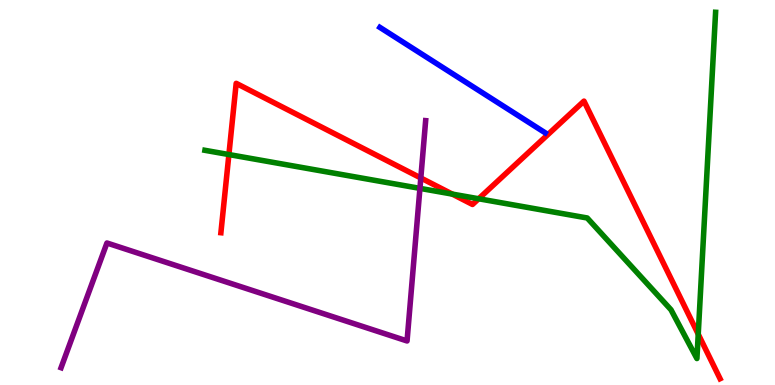[{'lines': ['blue', 'red'], 'intersections': []}, {'lines': ['green', 'red'], 'intersections': [{'x': 2.95, 'y': 5.99}, {'x': 5.84, 'y': 4.96}, {'x': 6.18, 'y': 4.84}, {'x': 9.01, 'y': 1.32}]}, {'lines': ['purple', 'red'], 'intersections': [{'x': 5.43, 'y': 5.38}]}, {'lines': ['blue', 'green'], 'intersections': []}, {'lines': ['blue', 'purple'], 'intersections': []}, {'lines': ['green', 'purple'], 'intersections': [{'x': 5.42, 'y': 5.11}]}]